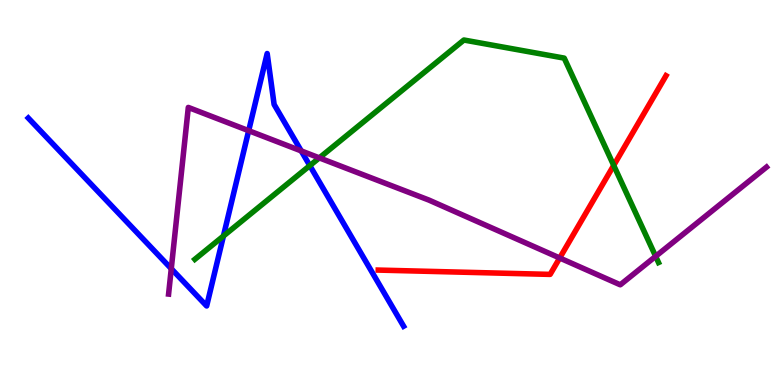[{'lines': ['blue', 'red'], 'intersections': []}, {'lines': ['green', 'red'], 'intersections': [{'x': 7.92, 'y': 5.7}]}, {'lines': ['purple', 'red'], 'intersections': [{'x': 7.22, 'y': 3.3}]}, {'lines': ['blue', 'green'], 'intersections': [{'x': 2.88, 'y': 3.87}, {'x': 4.0, 'y': 5.7}]}, {'lines': ['blue', 'purple'], 'intersections': [{'x': 2.21, 'y': 3.02}, {'x': 3.21, 'y': 6.61}, {'x': 3.89, 'y': 6.08}]}, {'lines': ['green', 'purple'], 'intersections': [{'x': 4.12, 'y': 5.9}, {'x': 8.46, 'y': 3.34}]}]